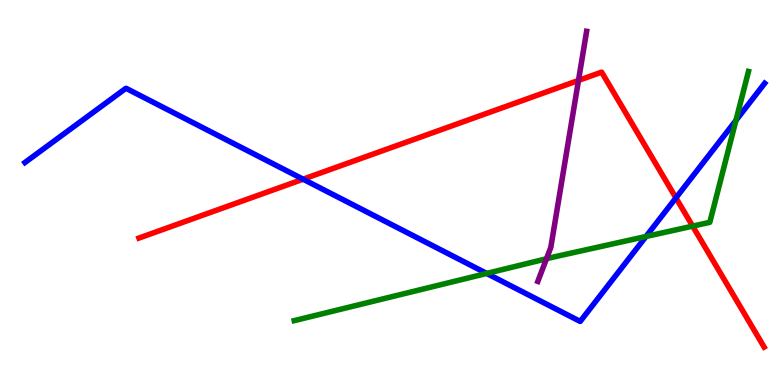[{'lines': ['blue', 'red'], 'intersections': [{'x': 3.91, 'y': 5.35}, {'x': 8.72, 'y': 4.86}]}, {'lines': ['green', 'red'], 'intersections': [{'x': 8.94, 'y': 4.13}]}, {'lines': ['purple', 'red'], 'intersections': [{'x': 7.46, 'y': 7.91}]}, {'lines': ['blue', 'green'], 'intersections': [{'x': 6.28, 'y': 2.9}, {'x': 8.34, 'y': 3.86}, {'x': 9.5, 'y': 6.87}]}, {'lines': ['blue', 'purple'], 'intersections': []}, {'lines': ['green', 'purple'], 'intersections': [{'x': 7.05, 'y': 3.28}]}]